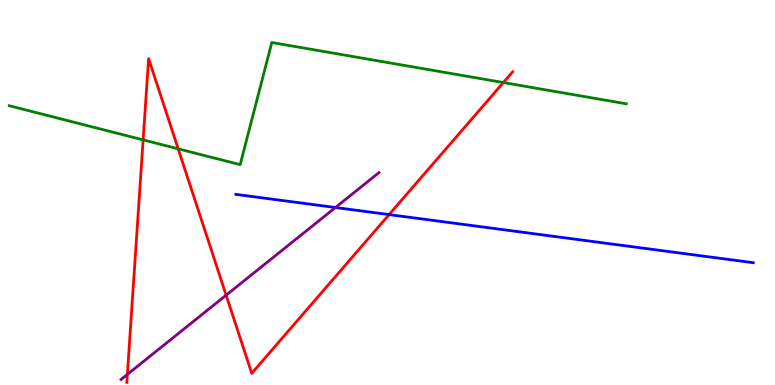[{'lines': ['blue', 'red'], 'intersections': [{'x': 5.02, 'y': 4.43}]}, {'lines': ['green', 'red'], 'intersections': [{'x': 1.85, 'y': 6.37}, {'x': 2.3, 'y': 6.13}, {'x': 6.49, 'y': 7.86}]}, {'lines': ['purple', 'red'], 'intersections': [{'x': 1.64, 'y': 0.275}, {'x': 2.92, 'y': 2.33}]}, {'lines': ['blue', 'green'], 'intersections': []}, {'lines': ['blue', 'purple'], 'intersections': [{'x': 4.33, 'y': 4.61}]}, {'lines': ['green', 'purple'], 'intersections': []}]